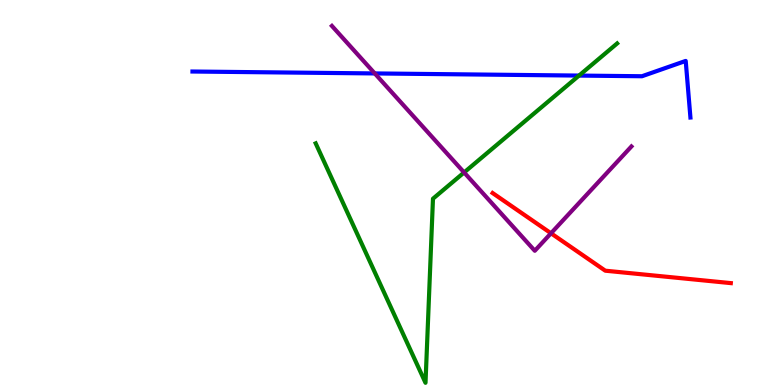[{'lines': ['blue', 'red'], 'intersections': []}, {'lines': ['green', 'red'], 'intersections': []}, {'lines': ['purple', 'red'], 'intersections': [{'x': 7.11, 'y': 3.94}]}, {'lines': ['blue', 'green'], 'intersections': [{'x': 7.47, 'y': 8.04}]}, {'lines': ['blue', 'purple'], 'intersections': [{'x': 4.84, 'y': 8.09}]}, {'lines': ['green', 'purple'], 'intersections': [{'x': 5.99, 'y': 5.52}]}]